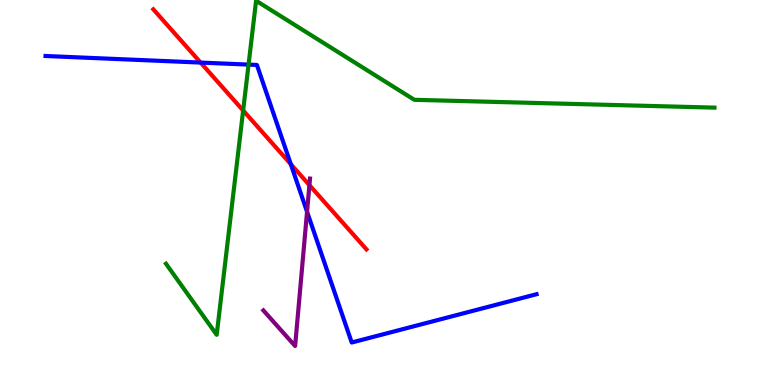[{'lines': ['blue', 'red'], 'intersections': [{'x': 2.59, 'y': 8.37}, {'x': 3.75, 'y': 5.74}]}, {'lines': ['green', 'red'], 'intersections': [{'x': 3.14, 'y': 7.13}]}, {'lines': ['purple', 'red'], 'intersections': [{'x': 3.99, 'y': 5.19}]}, {'lines': ['blue', 'green'], 'intersections': [{'x': 3.21, 'y': 8.32}]}, {'lines': ['blue', 'purple'], 'intersections': [{'x': 3.96, 'y': 4.5}]}, {'lines': ['green', 'purple'], 'intersections': []}]